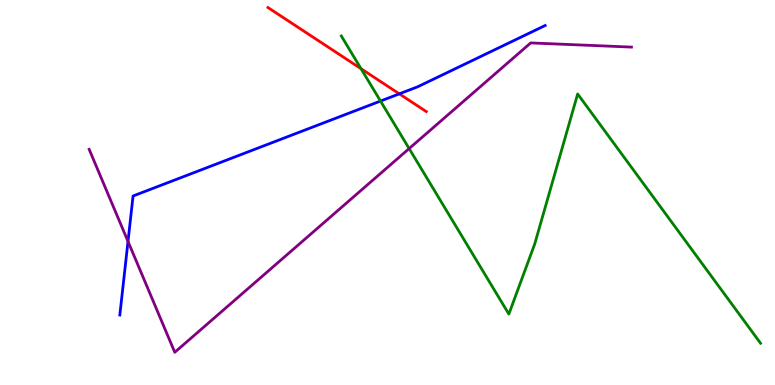[{'lines': ['blue', 'red'], 'intersections': [{'x': 5.15, 'y': 7.56}]}, {'lines': ['green', 'red'], 'intersections': [{'x': 4.66, 'y': 8.22}]}, {'lines': ['purple', 'red'], 'intersections': []}, {'lines': ['blue', 'green'], 'intersections': [{'x': 4.91, 'y': 7.38}]}, {'lines': ['blue', 'purple'], 'intersections': [{'x': 1.65, 'y': 3.73}]}, {'lines': ['green', 'purple'], 'intersections': [{'x': 5.28, 'y': 6.14}]}]